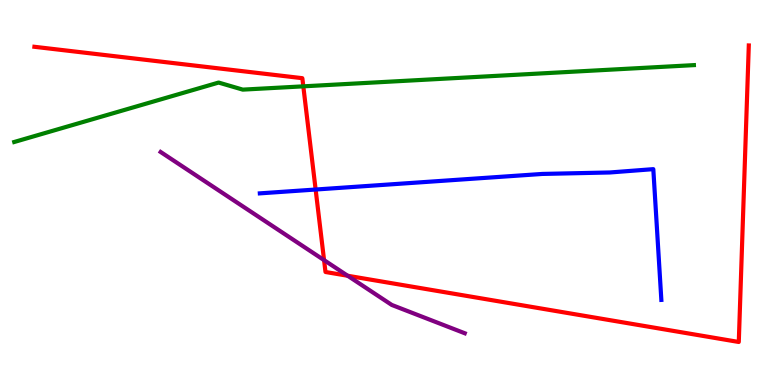[{'lines': ['blue', 'red'], 'intersections': [{'x': 4.07, 'y': 5.08}]}, {'lines': ['green', 'red'], 'intersections': [{'x': 3.91, 'y': 7.76}]}, {'lines': ['purple', 'red'], 'intersections': [{'x': 4.18, 'y': 3.24}, {'x': 4.49, 'y': 2.84}]}, {'lines': ['blue', 'green'], 'intersections': []}, {'lines': ['blue', 'purple'], 'intersections': []}, {'lines': ['green', 'purple'], 'intersections': []}]